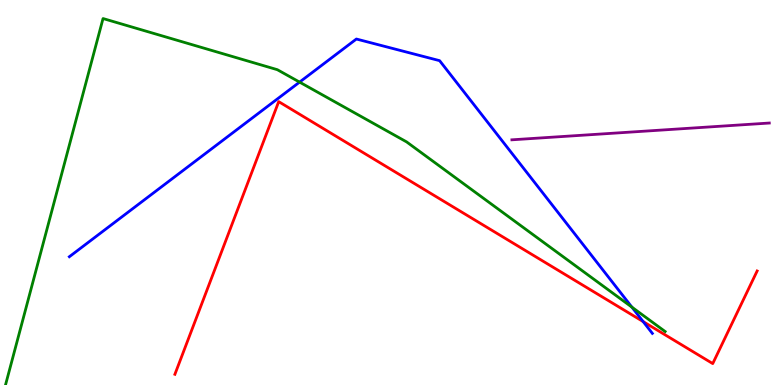[{'lines': ['blue', 'red'], 'intersections': [{'x': 8.3, 'y': 1.65}]}, {'lines': ['green', 'red'], 'intersections': []}, {'lines': ['purple', 'red'], 'intersections': []}, {'lines': ['blue', 'green'], 'intersections': [{'x': 3.87, 'y': 7.87}, {'x': 8.15, 'y': 2.02}]}, {'lines': ['blue', 'purple'], 'intersections': []}, {'lines': ['green', 'purple'], 'intersections': []}]